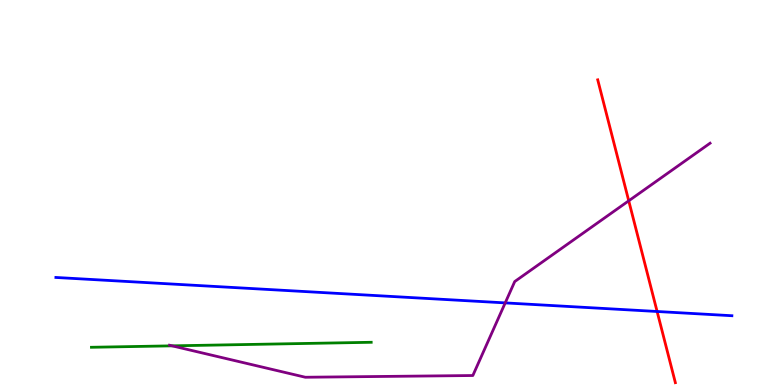[{'lines': ['blue', 'red'], 'intersections': [{'x': 8.48, 'y': 1.91}]}, {'lines': ['green', 'red'], 'intersections': []}, {'lines': ['purple', 'red'], 'intersections': [{'x': 8.11, 'y': 4.78}]}, {'lines': ['blue', 'green'], 'intersections': []}, {'lines': ['blue', 'purple'], 'intersections': [{'x': 6.52, 'y': 2.13}]}, {'lines': ['green', 'purple'], 'intersections': [{'x': 2.22, 'y': 1.02}]}]